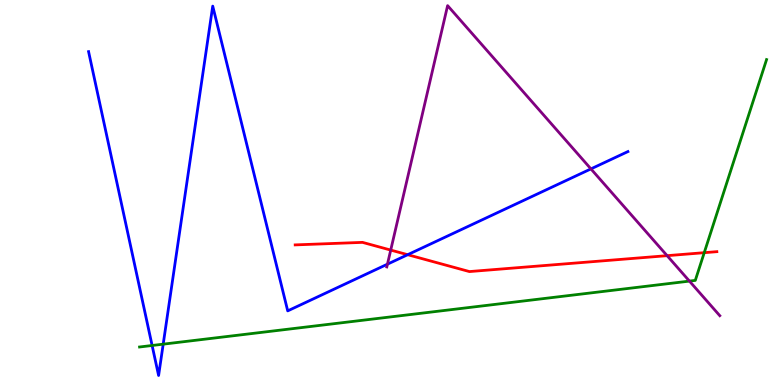[{'lines': ['blue', 'red'], 'intersections': [{'x': 5.26, 'y': 3.38}]}, {'lines': ['green', 'red'], 'intersections': [{'x': 9.09, 'y': 3.44}]}, {'lines': ['purple', 'red'], 'intersections': [{'x': 5.04, 'y': 3.5}, {'x': 8.61, 'y': 3.36}]}, {'lines': ['blue', 'green'], 'intersections': [{'x': 1.96, 'y': 1.03}, {'x': 2.11, 'y': 1.06}]}, {'lines': ['blue', 'purple'], 'intersections': [{'x': 5.0, 'y': 3.14}, {'x': 7.62, 'y': 5.61}]}, {'lines': ['green', 'purple'], 'intersections': [{'x': 8.9, 'y': 2.7}]}]